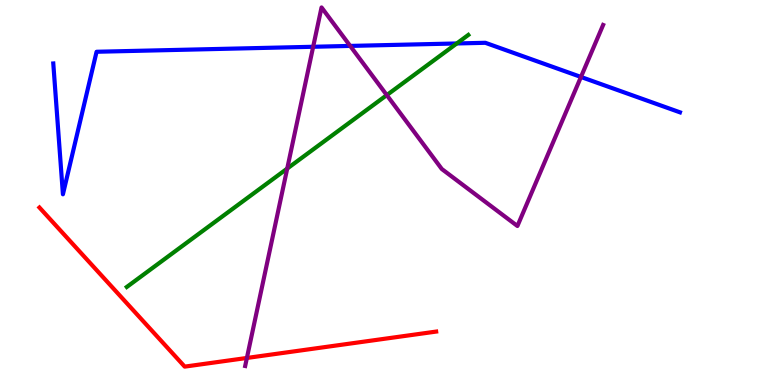[{'lines': ['blue', 'red'], 'intersections': []}, {'lines': ['green', 'red'], 'intersections': []}, {'lines': ['purple', 'red'], 'intersections': [{'x': 3.19, 'y': 0.702}]}, {'lines': ['blue', 'green'], 'intersections': [{'x': 5.89, 'y': 8.87}]}, {'lines': ['blue', 'purple'], 'intersections': [{'x': 4.04, 'y': 8.79}, {'x': 4.52, 'y': 8.81}, {'x': 7.5, 'y': 8.0}]}, {'lines': ['green', 'purple'], 'intersections': [{'x': 3.71, 'y': 5.62}, {'x': 4.99, 'y': 7.53}]}]